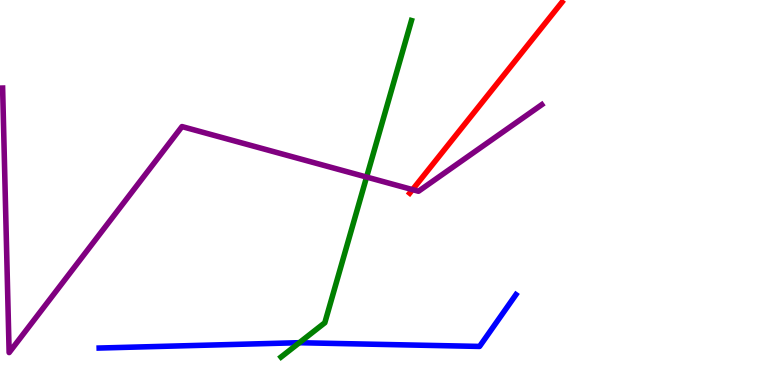[{'lines': ['blue', 'red'], 'intersections': []}, {'lines': ['green', 'red'], 'intersections': []}, {'lines': ['purple', 'red'], 'intersections': [{'x': 5.32, 'y': 5.07}]}, {'lines': ['blue', 'green'], 'intersections': [{'x': 3.86, 'y': 1.1}]}, {'lines': ['blue', 'purple'], 'intersections': []}, {'lines': ['green', 'purple'], 'intersections': [{'x': 4.73, 'y': 5.4}]}]